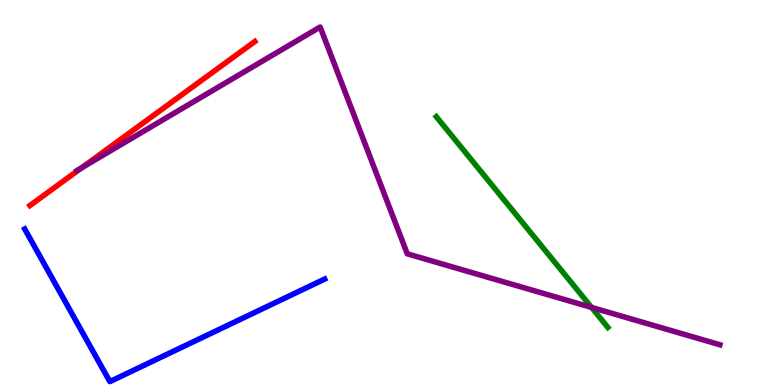[{'lines': ['blue', 'red'], 'intersections': []}, {'lines': ['green', 'red'], 'intersections': []}, {'lines': ['purple', 'red'], 'intersections': [{'x': 1.05, 'y': 5.64}]}, {'lines': ['blue', 'green'], 'intersections': []}, {'lines': ['blue', 'purple'], 'intersections': []}, {'lines': ['green', 'purple'], 'intersections': [{'x': 7.63, 'y': 2.02}]}]